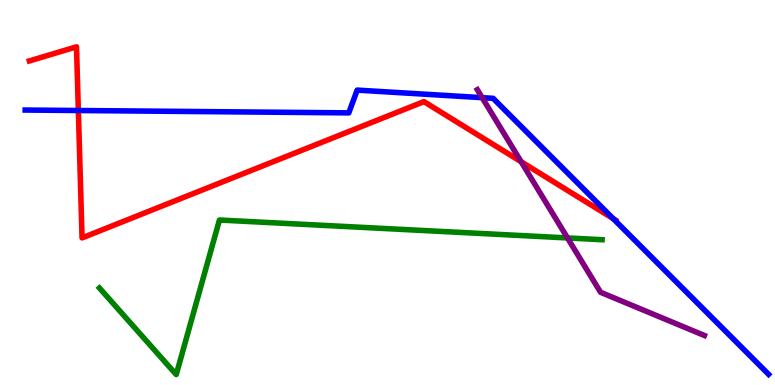[{'lines': ['blue', 'red'], 'intersections': [{'x': 1.01, 'y': 7.13}, {'x': 7.91, 'y': 4.32}]}, {'lines': ['green', 'red'], 'intersections': []}, {'lines': ['purple', 'red'], 'intersections': [{'x': 6.72, 'y': 5.8}]}, {'lines': ['blue', 'green'], 'intersections': []}, {'lines': ['blue', 'purple'], 'intersections': [{'x': 6.22, 'y': 7.46}]}, {'lines': ['green', 'purple'], 'intersections': [{'x': 7.32, 'y': 3.82}]}]